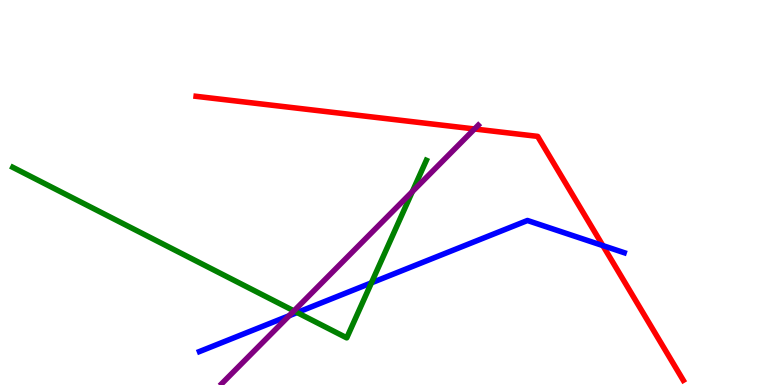[{'lines': ['blue', 'red'], 'intersections': [{'x': 7.78, 'y': 3.62}]}, {'lines': ['green', 'red'], 'intersections': []}, {'lines': ['purple', 'red'], 'intersections': [{'x': 6.12, 'y': 6.65}]}, {'lines': ['blue', 'green'], 'intersections': [{'x': 3.83, 'y': 1.88}, {'x': 4.79, 'y': 2.65}]}, {'lines': ['blue', 'purple'], 'intersections': [{'x': 3.73, 'y': 1.8}]}, {'lines': ['green', 'purple'], 'intersections': [{'x': 3.79, 'y': 1.92}, {'x': 5.32, 'y': 5.02}]}]